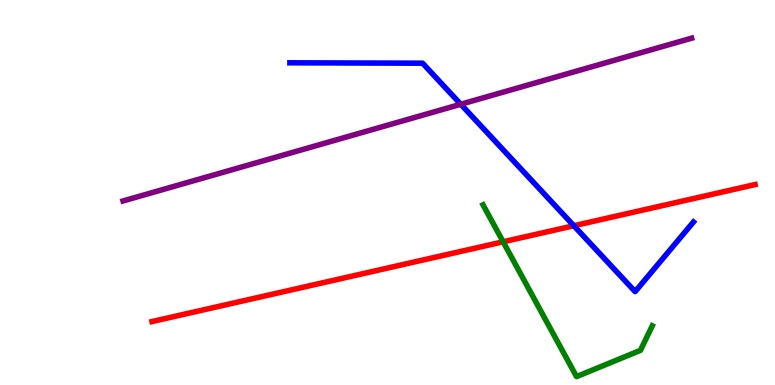[{'lines': ['blue', 'red'], 'intersections': [{'x': 7.4, 'y': 4.14}]}, {'lines': ['green', 'red'], 'intersections': [{'x': 6.49, 'y': 3.72}]}, {'lines': ['purple', 'red'], 'intersections': []}, {'lines': ['blue', 'green'], 'intersections': []}, {'lines': ['blue', 'purple'], 'intersections': [{'x': 5.95, 'y': 7.29}]}, {'lines': ['green', 'purple'], 'intersections': []}]